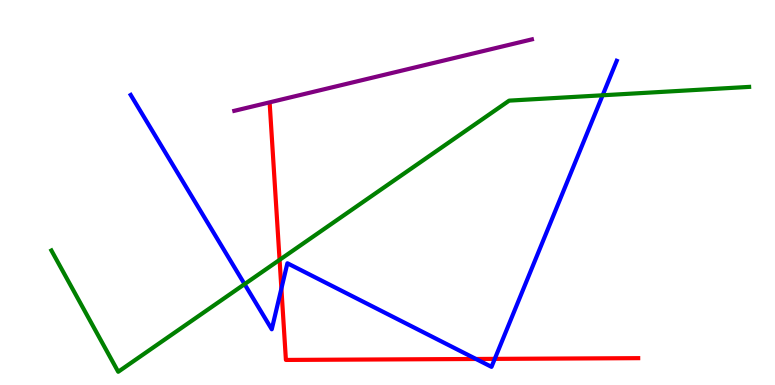[{'lines': ['blue', 'red'], 'intersections': [{'x': 3.63, 'y': 2.5}, {'x': 6.14, 'y': 0.676}, {'x': 6.38, 'y': 0.678}]}, {'lines': ['green', 'red'], 'intersections': [{'x': 3.61, 'y': 3.25}]}, {'lines': ['purple', 'red'], 'intersections': []}, {'lines': ['blue', 'green'], 'intersections': [{'x': 3.16, 'y': 2.62}, {'x': 7.78, 'y': 7.53}]}, {'lines': ['blue', 'purple'], 'intersections': []}, {'lines': ['green', 'purple'], 'intersections': []}]